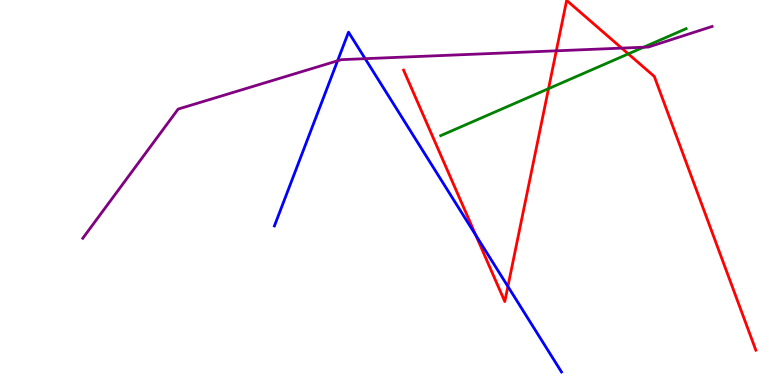[{'lines': ['blue', 'red'], 'intersections': [{'x': 6.14, 'y': 3.89}, {'x': 6.55, 'y': 2.56}]}, {'lines': ['green', 'red'], 'intersections': [{'x': 7.08, 'y': 7.7}, {'x': 8.11, 'y': 8.6}]}, {'lines': ['purple', 'red'], 'intersections': [{'x': 7.18, 'y': 8.68}, {'x': 8.02, 'y': 8.75}]}, {'lines': ['blue', 'green'], 'intersections': []}, {'lines': ['blue', 'purple'], 'intersections': [{'x': 4.36, 'y': 8.42}, {'x': 4.71, 'y': 8.48}]}, {'lines': ['green', 'purple'], 'intersections': [{'x': 8.3, 'y': 8.77}]}]